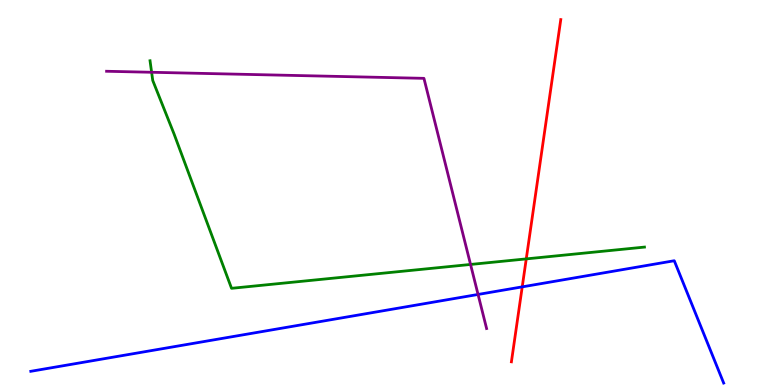[{'lines': ['blue', 'red'], 'intersections': [{'x': 6.74, 'y': 2.55}]}, {'lines': ['green', 'red'], 'intersections': [{'x': 6.79, 'y': 3.28}]}, {'lines': ['purple', 'red'], 'intersections': []}, {'lines': ['blue', 'green'], 'intersections': []}, {'lines': ['blue', 'purple'], 'intersections': [{'x': 6.17, 'y': 2.35}]}, {'lines': ['green', 'purple'], 'intersections': [{'x': 1.96, 'y': 8.12}, {'x': 6.07, 'y': 3.13}]}]